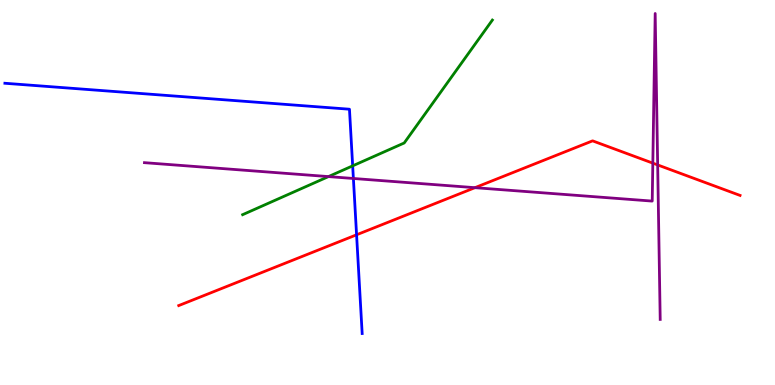[{'lines': ['blue', 'red'], 'intersections': [{'x': 4.6, 'y': 3.9}]}, {'lines': ['green', 'red'], 'intersections': []}, {'lines': ['purple', 'red'], 'intersections': [{'x': 6.13, 'y': 5.13}, {'x': 8.42, 'y': 5.76}, {'x': 8.49, 'y': 5.72}]}, {'lines': ['blue', 'green'], 'intersections': [{'x': 4.55, 'y': 5.69}]}, {'lines': ['blue', 'purple'], 'intersections': [{'x': 4.56, 'y': 5.36}]}, {'lines': ['green', 'purple'], 'intersections': [{'x': 4.24, 'y': 5.41}]}]